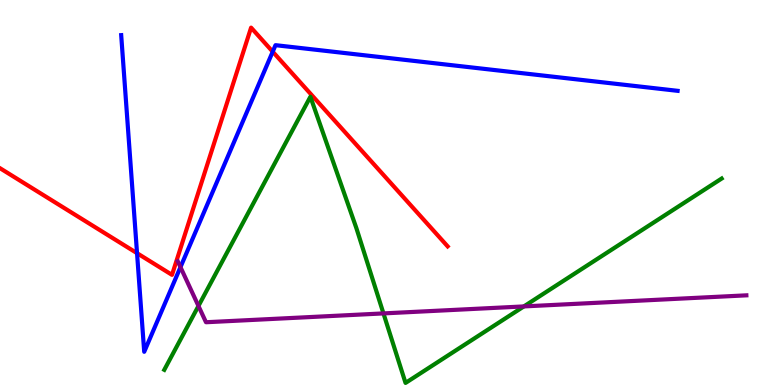[{'lines': ['blue', 'red'], 'intersections': [{'x': 1.77, 'y': 3.42}, {'x': 3.52, 'y': 8.66}]}, {'lines': ['green', 'red'], 'intersections': []}, {'lines': ['purple', 'red'], 'intersections': []}, {'lines': ['blue', 'green'], 'intersections': []}, {'lines': ['blue', 'purple'], 'intersections': [{'x': 2.33, 'y': 3.06}]}, {'lines': ['green', 'purple'], 'intersections': [{'x': 2.56, 'y': 2.05}, {'x': 4.95, 'y': 1.86}, {'x': 6.76, 'y': 2.04}]}]